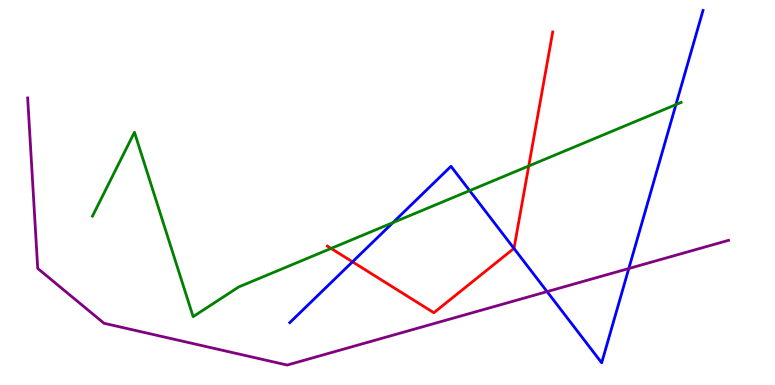[{'lines': ['blue', 'red'], 'intersections': [{'x': 4.55, 'y': 3.2}, {'x': 6.63, 'y': 3.55}]}, {'lines': ['green', 'red'], 'intersections': [{'x': 4.27, 'y': 3.55}, {'x': 6.82, 'y': 5.69}]}, {'lines': ['purple', 'red'], 'intersections': []}, {'lines': ['blue', 'green'], 'intersections': [{'x': 5.07, 'y': 4.22}, {'x': 6.06, 'y': 5.05}, {'x': 8.72, 'y': 7.28}]}, {'lines': ['blue', 'purple'], 'intersections': [{'x': 7.06, 'y': 2.43}, {'x': 8.11, 'y': 3.03}]}, {'lines': ['green', 'purple'], 'intersections': []}]